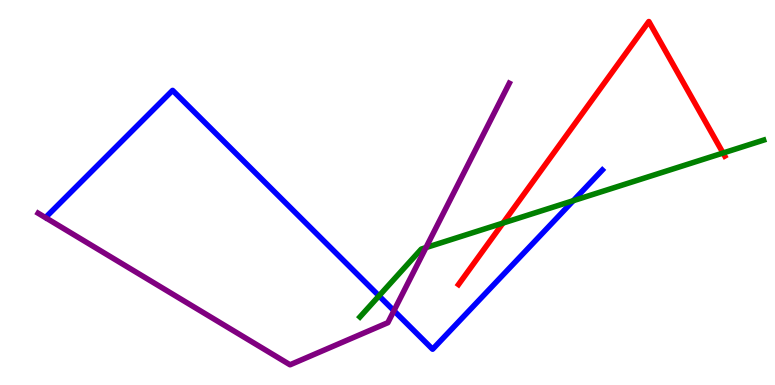[{'lines': ['blue', 'red'], 'intersections': []}, {'lines': ['green', 'red'], 'intersections': [{'x': 6.49, 'y': 4.21}, {'x': 9.33, 'y': 6.03}]}, {'lines': ['purple', 'red'], 'intersections': []}, {'lines': ['blue', 'green'], 'intersections': [{'x': 4.89, 'y': 2.32}, {'x': 7.4, 'y': 4.79}]}, {'lines': ['blue', 'purple'], 'intersections': [{'x': 5.08, 'y': 1.93}]}, {'lines': ['green', 'purple'], 'intersections': [{'x': 5.5, 'y': 3.57}]}]